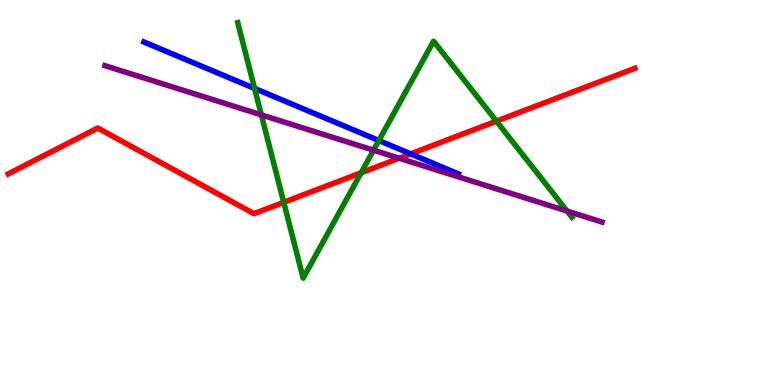[{'lines': ['blue', 'red'], 'intersections': [{'x': 5.3, 'y': 6.0}]}, {'lines': ['green', 'red'], 'intersections': [{'x': 3.66, 'y': 4.75}, {'x': 4.66, 'y': 5.51}, {'x': 6.41, 'y': 6.85}]}, {'lines': ['purple', 'red'], 'intersections': [{'x': 5.15, 'y': 5.89}]}, {'lines': ['blue', 'green'], 'intersections': [{'x': 3.28, 'y': 7.7}, {'x': 4.89, 'y': 6.35}]}, {'lines': ['blue', 'purple'], 'intersections': []}, {'lines': ['green', 'purple'], 'intersections': [{'x': 3.37, 'y': 7.02}, {'x': 4.82, 'y': 6.1}, {'x': 7.32, 'y': 4.52}]}]